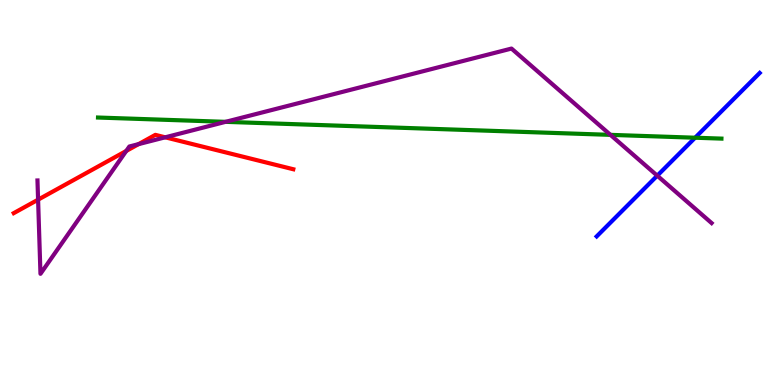[{'lines': ['blue', 'red'], 'intersections': []}, {'lines': ['green', 'red'], 'intersections': []}, {'lines': ['purple', 'red'], 'intersections': [{'x': 0.491, 'y': 4.81}, {'x': 1.63, 'y': 6.08}, {'x': 1.79, 'y': 6.26}, {'x': 2.13, 'y': 6.43}]}, {'lines': ['blue', 'green'], 'intersections': [{'x': 8.97, 'y': 6.42}]}, {'lines': ['blue', 'purple'], 'intersections': [{'x': 8.48, 'y': 5.44}]}, {'lines': ['green', 'purple'], 'intersections': [{'x': 2.91, 'y': 6.84}, {'x': 7.88, 'y': 6.5}]}]